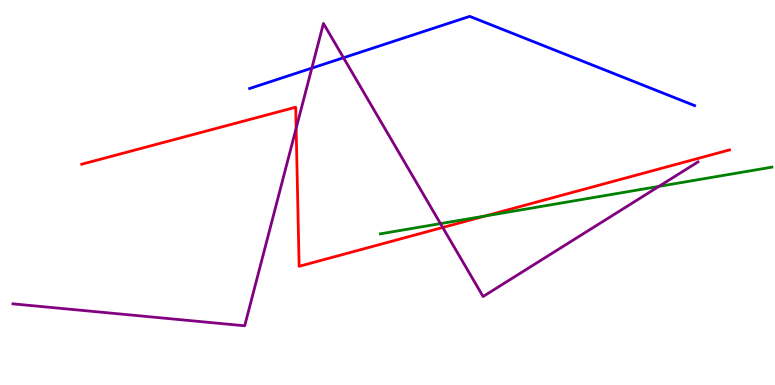[{'lines': ['blue', 'red'], 'intersections': []}, {'lines': ['green', 'red'], 'intersections': [{'x': 6.26, 'y': 4.39}]}, {'lines': ['purple', 'red'], 'intersections': [{'x': 3.82, 'y': 6.67}, {'x': 5.71, 'y': 4.09}]}, {'lines': ['blue', 'green'], 'intersections': []}, {'lines': ['blue', 'purple'], 'intersections': [{'x': 4.02, 'y': 8.23}, {'x': 4.43, 'y': 8.5}]}, {'lines': ['green', 'purple'], 'intersections': [{'x': 5.68, 'y': 4.19}, {'x': 8.5, 'y': 5.16}]}]